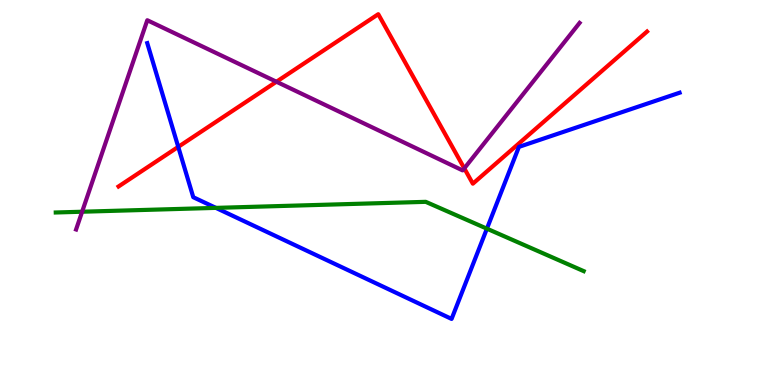[{'lines': ['blue', 'red'], 'intersections': [{'x': 2.3, 'y': 6.19}]}, {'lines': ['green', 'red'], 'intersections': []}, {'lines': ['purple', 'red'], 'intersections': [{'x': 3.57, 'y': 7.88}, {'x': 5.99, 'y': 5.63}]}, {'lines': ['blue', 'green'], 'intersections': [{'x': 2.79, 'y': 4.6}, {'x': 6.28, 'y': 4.06}]}, {'lines': ['blue', 'purple'], 'intersections': []}, {'lines': ['green', 'purple'], 'intersections': [{'x': 1.06, 'y': 4.5}]}]